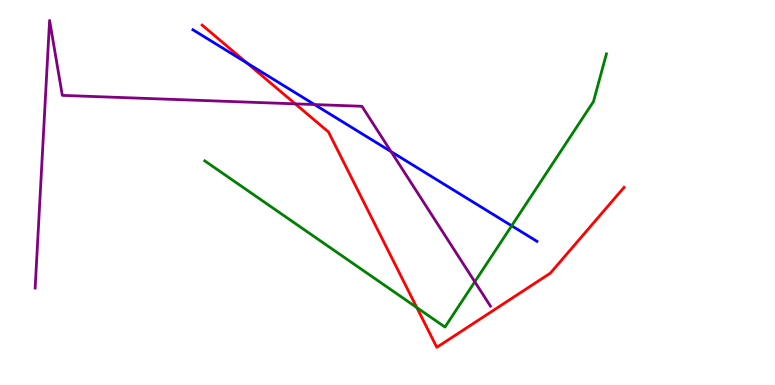[{'lines': ['blue', 'red'], 'intersections': [{'x': 3.19, 'y': 8.36}]}, {'lines': ['green', 'red'], 'intersections': [{'x': 5.38, 'y': 2.01}]}, {'lines': ['purple', 'red'], 'intersections': [{'x': 3.81, 'y': 7.3}]}, {'lines': ['blue', 'green'], 'intersections': [{'x': 6.6, 'y': 4.14}]}, {'lines': ['blue', 'purple'], 'intersections': [{'x': 4.06, 'y': 7.28}, {'x': 5.05, 'y': 6.06}]}, {'lines': ['green', 'purple'], 'intersections': [{'x': 6.13, 'y': 2.68}]}]